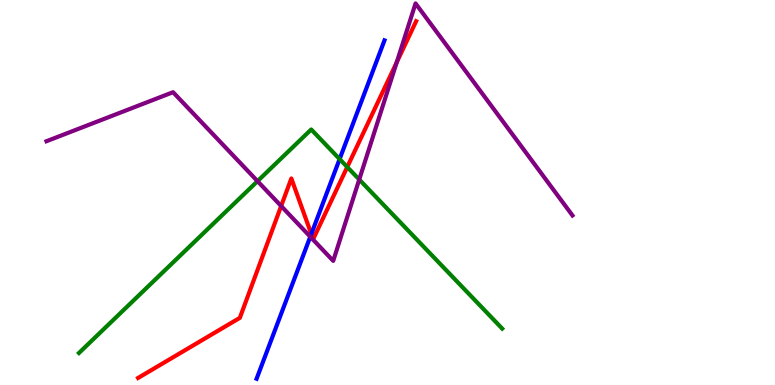[{'lines': ['blue', 'red'], 'intersections': [{'x': 4.02, 'y': 3.92}]}, {'lines': ['green', 'red'], 'intersections': [{'x': 4.48, 'y': 5.66}]}, {'lines': ['purple', 'red'], 'intersections': [{'x': 3.63, 'y': 4.65}, {'x': 5.12, 'y': 8.38}]}, {'lines': ['blue', 'green'], 'intersections': [{'x': 4.38, 'y': 5.87}]}, {'lines': ['blue', 'purple'], 'intersections': [{'x': 4.0, 'y': 3.85}]}, {'lines': ['green', 'purple'], 'intersections': [{'x': 3.32, 'y': 5.29}, {'x': 4.64, 'y': 5.34}]}]